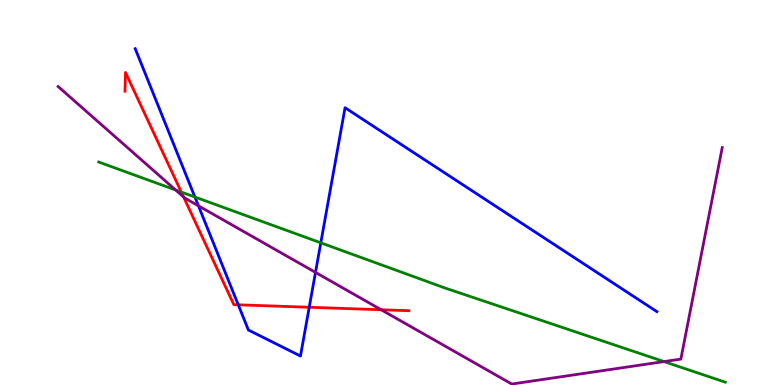[{'lines': ['blue', 'red'], 'intersections': [{'x': 3.07, 'y': 2.08}, {'x': 3.99, 'y': 2.02}]}, {'lines': ['green', 'red'], 'intersections': [{'x': 2.34, 'y': 5.01}]}, {'lines': ['purple', 'red'], 'intersections': [{'x': 2.37, 'y': 4.88}, {'x': 4.92, 'y': 1.95}]}, {'lines': ['blue', 'green'], 'intersections': [{'x': 2.51, 'y': 4.88}, {'x': 4.14, 'y': 3.69}]}, {'lines': ['blue', 'purple'], 'intersections': [{'x': 2.56, 'y': 4.65}, {'x': 4.07, 'y': 2.92}]}, {'lines': ['green', 'purple'], 'intersections': [{'x': 2.27, 'y': 5.06}, {'x': 8.57, 'y': 0.608}]}]